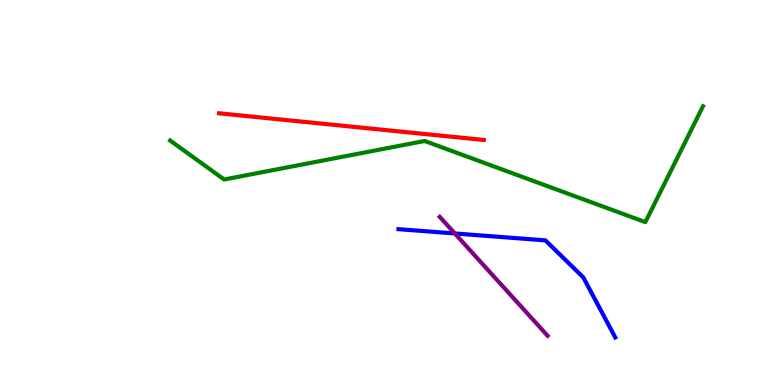[{'lines': ['blue', 'red'], 'intersections': []}, {'lines': ['green', 'red'], 'intersections': []}, {'lines': ['purple', 'red'], 'intersections': []}, {'lines': ['blue', 'green'], 'intersections': []}, {'lines': ['blue', 'purple'], 'intersections': [{'x': 5.87, 'y': 3.94}]}, {'lines': ['green', 'purple'], 'intersections': []}]